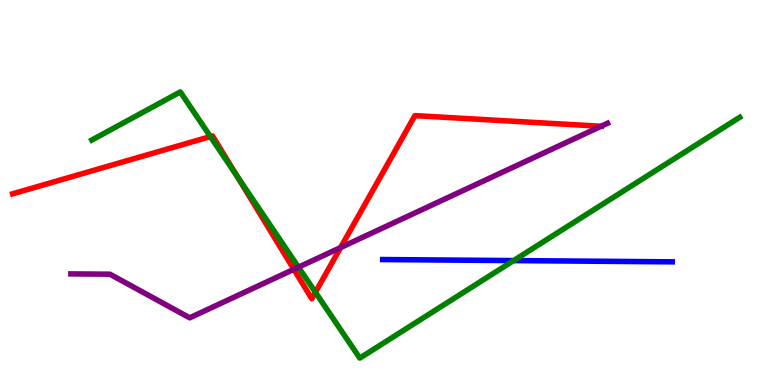[{'lines': ['blue', 'red'], 'intersections': []}, {'lines': ['green', 'red'], 'intersections': [{'x': 2.71, 'y': 6.45}, {'x': 3.05, 'y': 5.44}, {'x': 4.07, 'y': 2.41}]}, {'lines': ['purple', 'red'], 'intersections': [{'x': 3.79, 'y': 3.0}, {'x': 4.4, 'y': 3.57}, {'x': 7.76, 'y': 6.72}]}, {'lines': ['blue', 'green'], 'intersections': [{'x': 6.63, 'y': 3.23}]}, {'lines': ['blue', 'purple'], 'intersections': []}, {'lines': ['green', 'purple'], 'intersections': [{'x': 3.85, 'y': 3.06}]}]